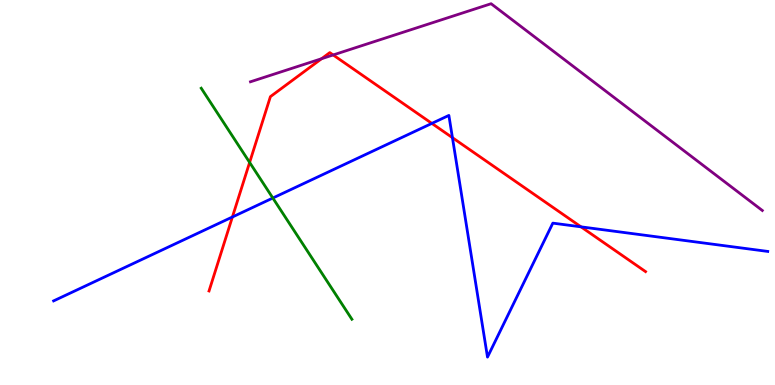[{'lines': ['blue', 'red'], 'intersections': [{'x': 3.0, 'y': 4.36}, {'x': 5.57, 'y': 6.79}, {'x': 5.84, 'y': 6.42}, {'x': 7.5, 'y': 4.11}]}, {'lines': ['green', 'red'], 'intersections': [{'x': 3.22, 'y': 5.78}]}, {'lines': ['purple', 'red'], 'intersections': [{'x': 4.15, 'y': 8.47}, {'x': 4.3, 'y': 8.57}]}, {'lines': ['blue', 'green'], 'intersections': [{'x': 3.52, 'y': 4.86}]}, {'lines': ['blue', 'purple'], 'intersections': []}, {'lines': ['green', 'purple'], 'intersections': []}]